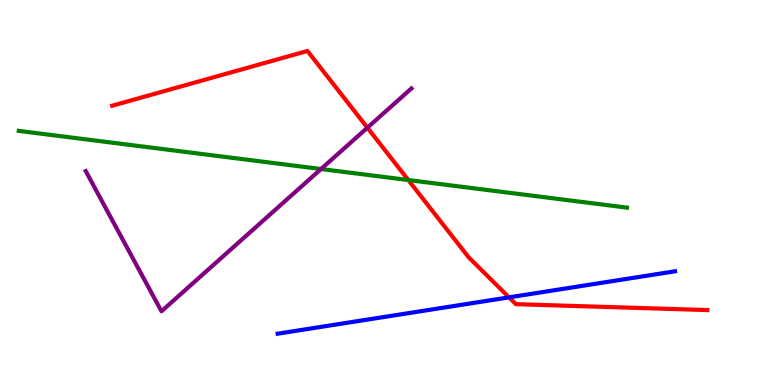[{'lines': ['blue', 'red'], 'intersections': [{'x': 6.57, 'y': 2.28}]}, {'lines': ['green', 'red'], 'intersections': [{'x': 5.27, 'y': 5.32}]}, {'lines': ['purple', 'red'], 'intersections': [{'x': 4.74, 'y': 6.68}]}, {'lines': ['blue', 'green'], 'intersections': []}, {'lines': ['blue', 'purple'], 'intersections': []}, {'lines': ['green', 'purple'], 'intersections': [{'x': 4.14, 'y': 5.61}]}]